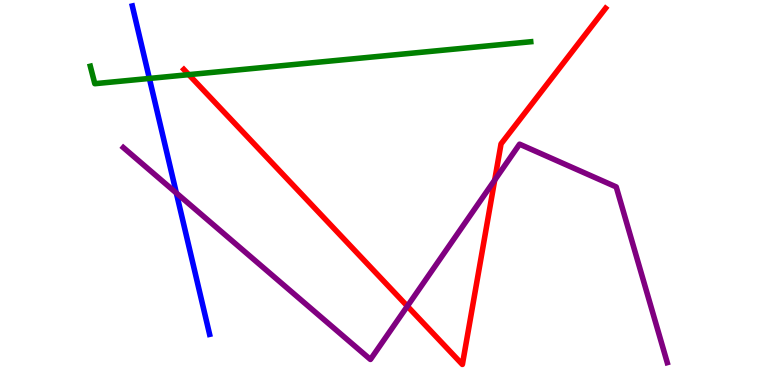[{'lines': ['blue', 'red'], 'intersections': []}, {'lines': ['green', 'red'], 'intersections': [{'x': 2.44, 'y': 8.06}]}, {'lines': ['purple', 'red'], 'intersections': [{'x': 5.26, 'y': 2.05}, {'x': 6.38, 'y': 5.32}]}, {'lines': ['blue', 'green'], 'intersections': [{'x': 1.93, 'y': 7.96}]}, {'lines': ['blue', 'purple'], 'intersections': [{'x': 2.28, 'y': 4.99}]}, {'lines': ['green', 'purple'], 'intersections': []}]